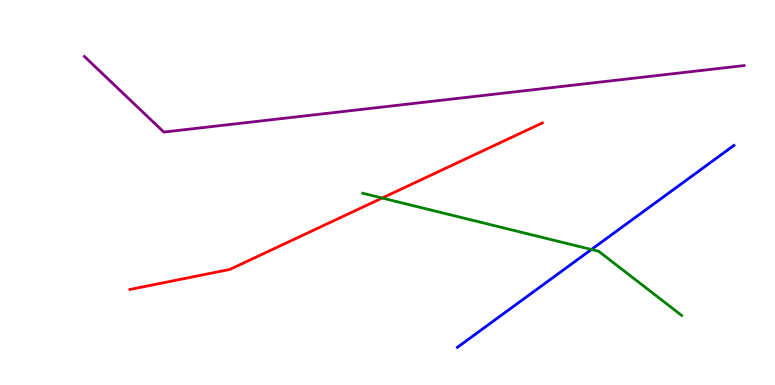[{'lines': ['blue', 'red'], 'intersections': []}, {'lines': ['green', 'red'], 'intersections': [{'x': 4.93, 'y': 4.86}]}, {'lines': ['purple', 'red'], 'intersections': []}, {'lines': ['blue', 'green'], 'intersections': [{'x': 7.63, 'y': 3.52}]}, {'lines': ['blue', 'purple'], 'intersections': []}, {'lines': ['green', 'purple'], 'intersections': []}]